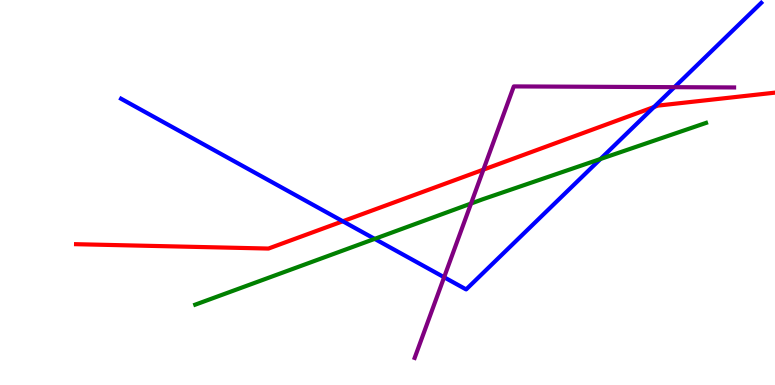[{'lines': ['blue', 'red'], 'intersections': [{'x': 4.42, 'y': 4.25}, {'x': 8.44, 'y': 7.22}]}, {'lines': ['green', 'red'], 'intersections': []}, {'lines': ['purple', 'red'], 'intersections': [{'x': 6.24, 'y': 5.59}]}, {'lines': ['blue', 'green'], 'intersections': [{'x': 4.83, 'y': 3.8}, {'x': 7.75, 'y': 5.87}]}, {'lines': ['blue', 'purple'], 'intersections': [{'x': 5.73, 'y': 2.8}, {'x': 8.7, 'y': 7.74}]}, {'lines': ['green', 'purple'], 'intersections': [{'x': 6.08, 'y': 4.71}]}]